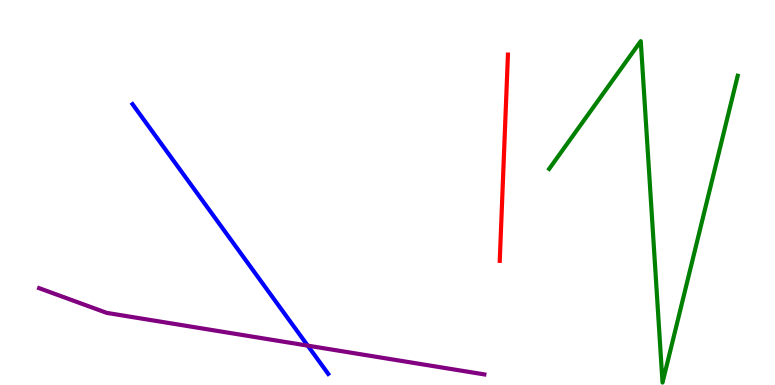[{'lines': ['blue', 'red'], 'intersections': []}, {'lines': ['green', 'red'], 'intersections': []}, {'lines': ['purple', 'red'], 'intersections': []}, {'lines': ['blue', 'green'], 'intersections': []}, {'lines': ['blue', 'purple'], 'intersections': [{'x': 3.97, 'y': 1.02}]}, {'lines': ['green', 'purple'], 'intersections': []}]